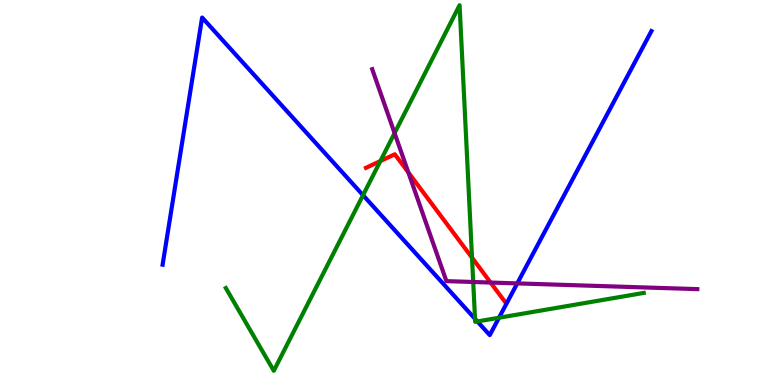[{'lines': ['blue', 'red'], 'intersections': []}, {'lines': ['green', 'red'], 'intersections': [{'x': 4.91, 'y': 5.82}, {'x': 6.09, 'y': 3.31}]}, {'lines': ['purple', 'red'], 'intersections': [{'x': 5.27, 'y': 5.52}, {'x': 6.33, 'y': 2.66}]}, {'lines': ['blue', 'green'], 'intersections': [{'x': 4.68, 'y': 4.93}, {'x': 6.13, 'y': 1.72}, {'x': 6.16, 'y': 1.65}, {'x': 6.44, 'y': 1.75}]}, {'lines': ['blue', 'purple'], 'intersections': [{'x': 6.67, 'y': 2.64}]}, {'lines': ['green', 'purple'], 'intersections': [{'x': 5.09, 'y': 6.54}, {'x': 6.11, 'y': 2.68}]}]